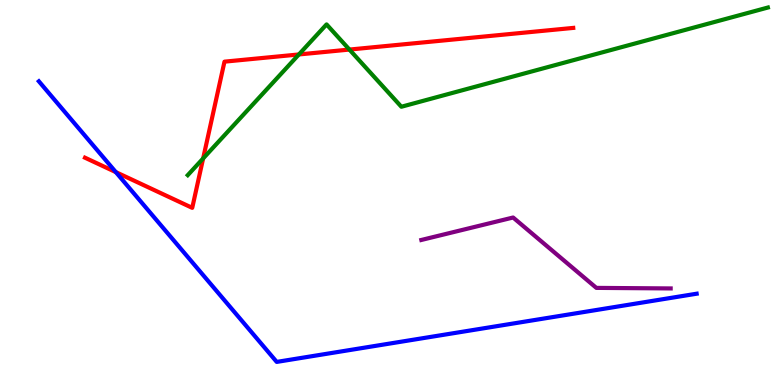[{'lines': ['blue', 'red'], 'intersections': [{'x': 1.49, 'y': 5.53}]}, {'lines': ['green', 'red'], 'intersections': [{'x': 2.62, 'y': 5.88}, {'x': 3.86, 'y': 8.59}, {'x': 4.51, 'y': 8.71}]}, {'lines': ['purple', 'red'], 'intersections': []}, {'lines': ['blue', 'green'], 'intersections': []}, {'lines': ['blue', 'purple'], 'intersections': []}, {'lines': ['green', 'purple'], 'intersections': []}]